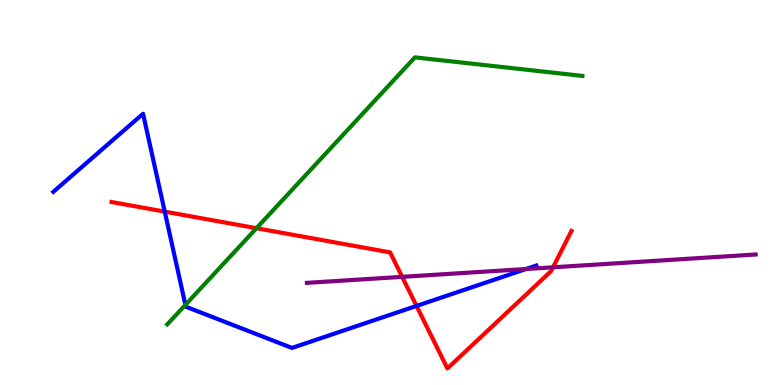[{'lines': ['blue', 'red'], 'intersections': [{'x': 2.13, 'y': 4.5}, {'x': 5.37, 'y': 2.05}]}, {'lines': ['green', 'red'], 'intersections': [{'x': 3.31, 'y': 4.07}]}, {'lines': ['purple', 'red'], 'intersections': [{'x': 5.19, 'y': 2.81}, {'x': 7.14, 'y': 3.06}]}, {'lines': ['blue', 'green'], 'intersections': [{'x': 2.39, 'y': 2.08}]}, {'lines': ['blue', 'purple'], 'intersections': [{'x': 6.79, 'y': 3.01}]}, {'lines': ['green', 'purple'], 'intersections': []}]